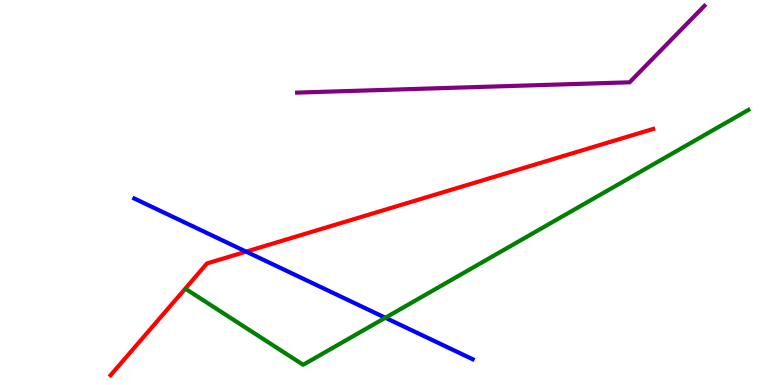[{'lines': ['blue', 'red'], 'intersections': [{'x': 3.18, 'y': 3.46}]}, {'lines': ['green', 'red'], 'intersections': []}, {'lines': ['purple', 'red'], 'intersections': []}, {'lines': ['blue', 'green'], 'intersections': [{'x': 4.97, 'y': 1.75}]}, {'lines': ['blue', 'purple'], 'intersections': []}, {'lines': ['green', 'purple'], 'intersections': []}]